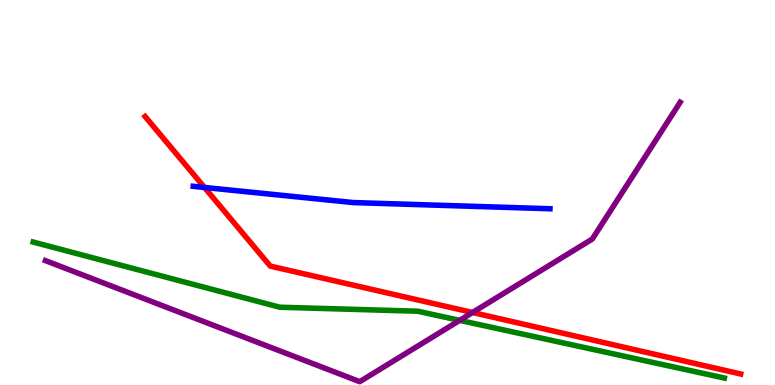[{'lines': ['blue', 'red'], 'intersections': [{'x': 2.64, 'y': 5.13}]}, {'lines': ['green', 'red'], 'intersections': []}, {'lines': ['purple', 'red'], 'intersections': [{'x': 6.1, 'y': 1.88}]}, {'lines': ['blue', 'green'], 'intersections': []}, {'lines': ['blue', 'purple'], 'intersections': []}, {'lines': ['green', 'purple'], 'intersections': [{'x': 5.93, 'y': 1.68}]}]